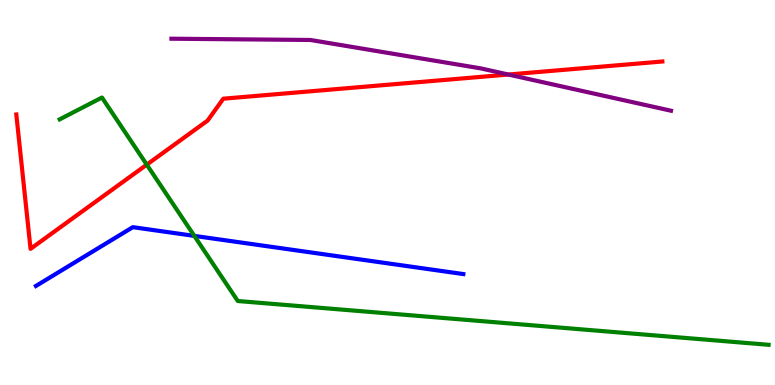[{'lines': ['blue', 'red'], 'intersections': []}, {'lines': ['green', 'red'], 'intersections': [{'x': 1.89, 'y': 5.72}]}, {'lines': ['purple', 'red'], 'intersections': [{'x': 6.56, 'y': 8.06}]}, {'lines': ['blue', 'green'], 'intersections': [{'x': 2.51, 'y': 3.87}]}, {'lines': ['blue', 'purple'], 'intersections': []}, {'lines': ['green', 'purple'], 'intersections': []}]